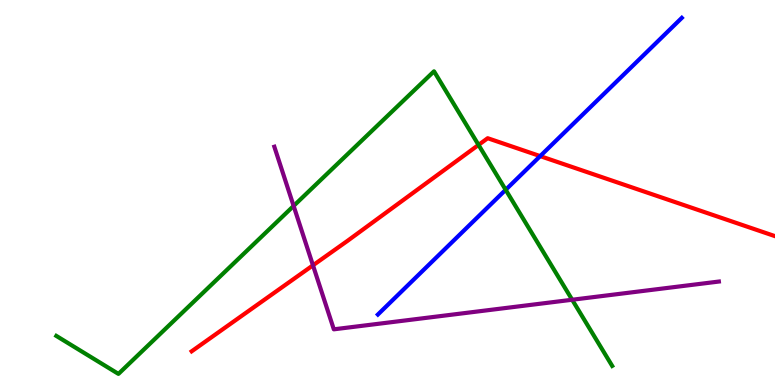[{'lines': ['blue', 'red'], 'intersections': [{'x': 6.97, 'y': 5.95}]}, {'lines': ['green', 'red'], 'intersections': [{'x': 6.17, 'y': 6.24}]}, {'lines': ['purple', 'red'], 'intersections': [{'x': 4.04, 'y': 3.11}]}, {'lines': ['blue', 'green'], 'intersections': [{'x': 6.52, 'y': 5.07}]}, {'lines': ['blue', 'purple'], 'intersections': []}, {'lines': ['green', 'purple'], 'intersections': [{'x': 3.79, 'y': 4.65}, {'x': 7.38, 'y': 2.21}]}]